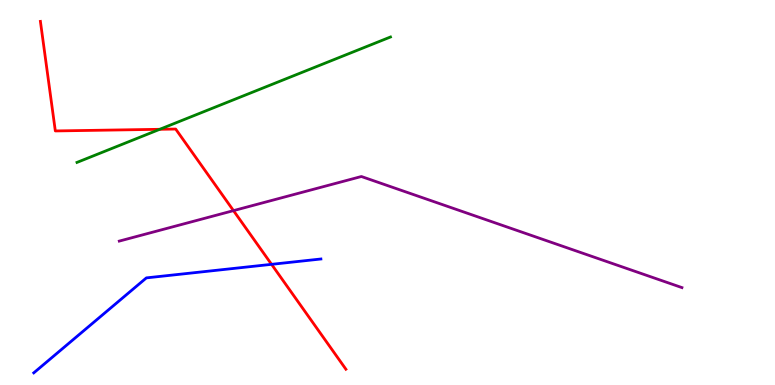[{'lines': ['blue', 'red'], 'intersections': [{'x': 3.5, 'y': 3.13}]}, {'lines': ['green', 'red'], 'intersections': [{'x': 2.06, 'y': 6.64}]}, {'lines': ['purple', 'red'], 'intersections': [{'x': 3.01, 'y': 4.53}]}, {'lines': ['blue', 'green'], 'intersections': []}, {'lines': ['blue', 'purple'], 'intersections': []}, {'lines': ['green', 'purple'], 'intersections': []}]